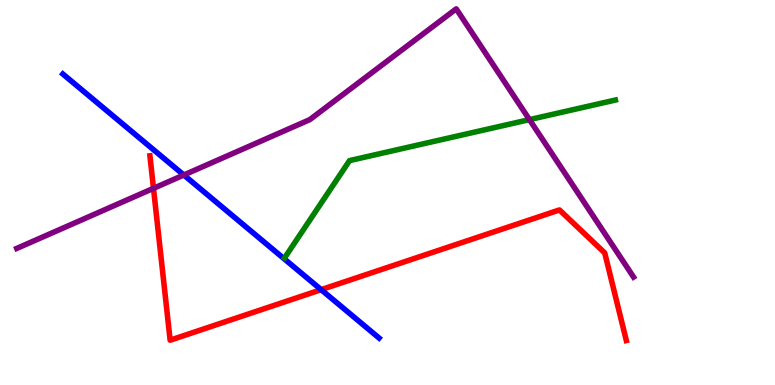[{'lines': ['blue', 'red'], 'intersections': [{'x': 4.14, 'y': 2.48}]}, {'lines': ['green', 'red'], 'intersections': []}, {'lines': ['purple', 'red'], 'intersections': [{'x': 1.98, 'y': 5.11}]}, {'lines': ['blue', 'green'], 'intersections': []}, {'lines': ['blue', 'purple'], 'intersections': [{'x': 2.37, 'y': 5.45}]}, {'lines': ['green', 'purple'], 'intersections': [{'x': 6.83, 'y': 6.89}]}]